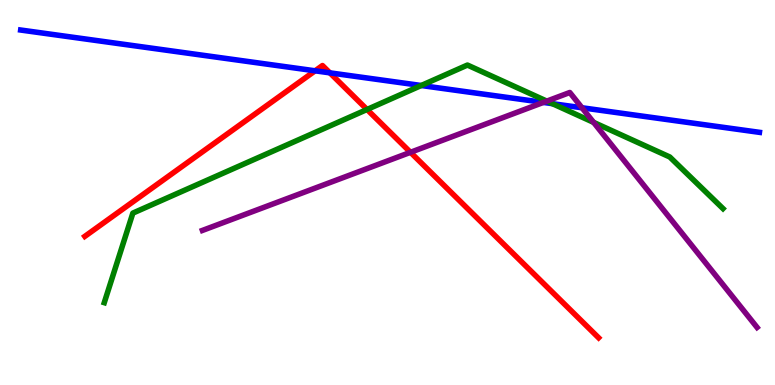[{'lines': ['blue', 'red'], 'intersections': [{'x': 4.07, 'y': 8.16}, {'x': 4.26, 'y': 8.11}]}, {'lines': ['green', 'red'], 'intersections': [{'x': 4.74, 'y': 7.16}]}, {'lines': ['purple', 'red'], 'intersections': [{'x': 5.3, 'y': 6.04}]}, {'lines': ['blue', 'green'], 'intersections': [{'x': 5.44, 'y': 7.78}, {'x': 7.13, 'y': 7.31}]}, {'lines': ['blue', 'purple'], 'intersections': [{'x': 7.01, 'y': 7.34}, {'x': 7.51, 'y': 7.2}]}, {'lines': ['green', 'purple'], 'intersections': [{'x': 7.06, 'y': 7.37}, {'x': 7.66, 'y': 6.82}]}]